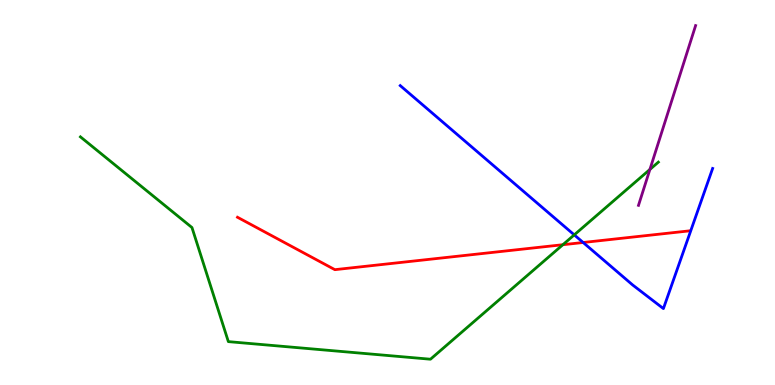[{'lines': ['blue', 'red'], 'intersections': [{'x': 7.52, 'y': 3.7}]}, {'lines': ['green', 'red'], 'intersections': [{'x': 7.26, 'y': 3.64}]}, {'lines': ['purple', 'red'], 'intersections': []}, {'lines': ['blue', 'green'], 'intersections': [{'x': 7.41, 'y': 3.9}]}, {'lines': ['blue', 'purple'], 'intersections': []}, {'lines': ['green', 'purple'], 'intersections': [{'x': 8.39, 'y': 5.6}]}]